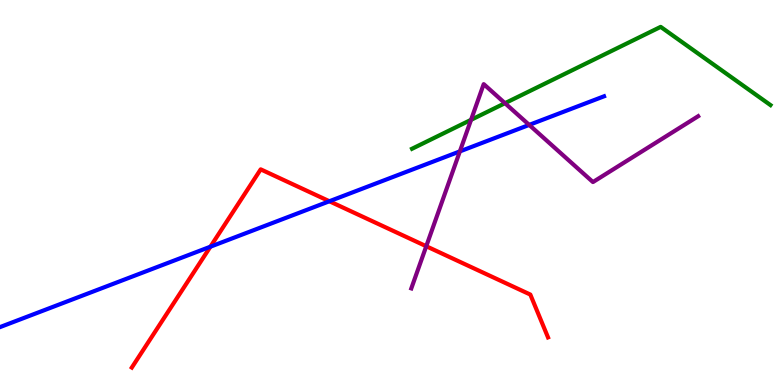[{'lines': ['blue', 'red'], 'intersections': [{'x': 2.71, 'y': 3.59}, {'x': 4.25, 'y': 4.77}]}, {'lines': ['green', 'red'], 'intersections': []}, {'lines': ['purple', 'red'], 'intersections': [{'x': 5.5, 'y': 3.6}]}, {'lines': ['blue', 'green'], 'intersections': []}, {'lines': ['blue', 'purple'], 'intersections': [{'x': 5.93, 'y': 6.07}, {'x': 6.83, 'y': 6.76}]}, {'lines': ['green', 'purple'], 'intersections': [{'x': 6.08, 'y': 6.89}, {'x': 6.52, 'y': 7.32}]}]